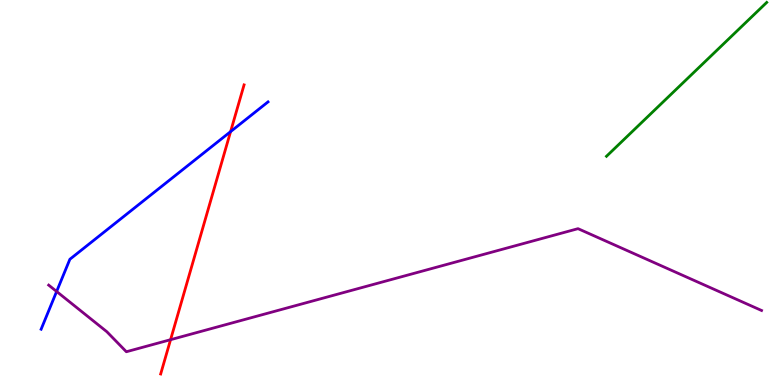[{'lines': ['blue', 'red'], 'intersections': [{'x': 2.98, 'y': 6.58}]}, {'lines': ['green', 'red'], 'intersections': []}, {'lines': ['purple', 'red'], 'intersections': [{'x': 2.2, 'y': 1.18}]}, {'lines': ['blue', 'green'], 'intersections': []}, {'lines': ['blue', 'purple'], 'intersections': [{'x': 0.731, 'y': 2.43}]}, {'lines': ['green', 'purple'], 'intersections': []}]